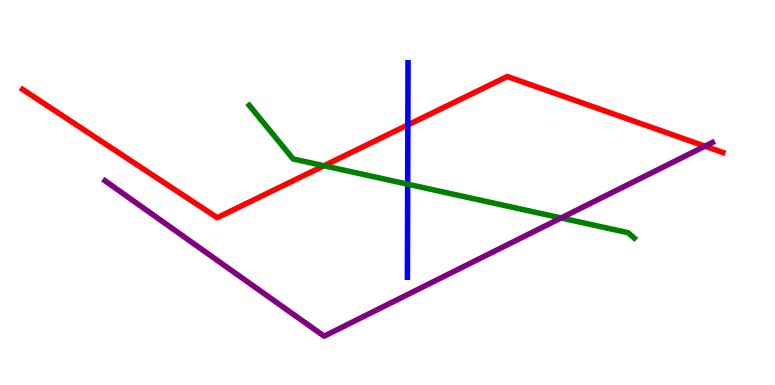[{'lines': ['blue', 'red'], 'intersections': [{'x': 5.26, 'y': 6.76}]}, {'lines': ['green', 'red'], 'intersections': [{'x': 4.18, 'y': 5.69}]}, {'lines': ['purple', 'red'], 'intersections': [{'x': 9.1, 'y': 6.2}]}, {'lines': ['blue', 'green'], 'intersections': [{'x': 5.26, 'y': 5.22}]}, {'lines': ['blue', 'purple'], 'intersections': []}, {'lines': ['green', 'purple'], 'intersections': [{'x': 7.24, 'y': 4.34}]}]